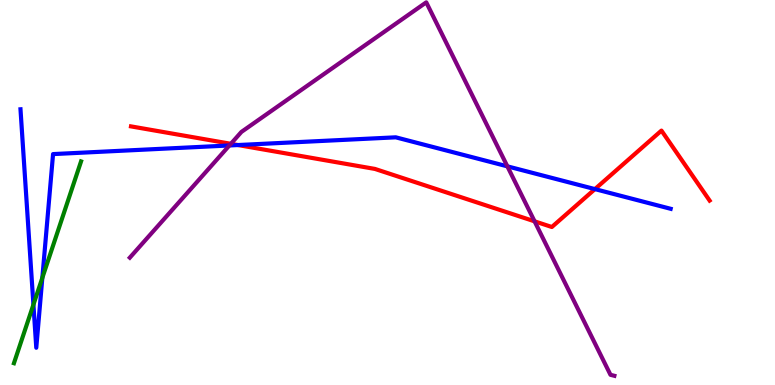[{'lines': ['blue', 'red'], 'intersections': [{'x': 3.07, 'y': 6.23}, {'x': 7.68, 'y': 5.09}]}, {'lines': ['green', 'red'], 'intersections': []}, {'lines': ['purple', 'red'], 'intersections': [{'x': 2.98, 'y': 6.26}, {'x': 6.9, 'y': 4.25}]}, {'lines': ['blue', 'green'], 'intersections': [{'x': 0.431, 'y': 2.09}, {'x': 0.546, 'y': 2.78}]}, {'lines': ['blue', 'purple'], 'intersections': [{'x': 2.96, 'y': 6.22}, {'x': 6.55, 'y': 5.68}]}, {'lines': ['green', 'purple'], 'intersections': []}]